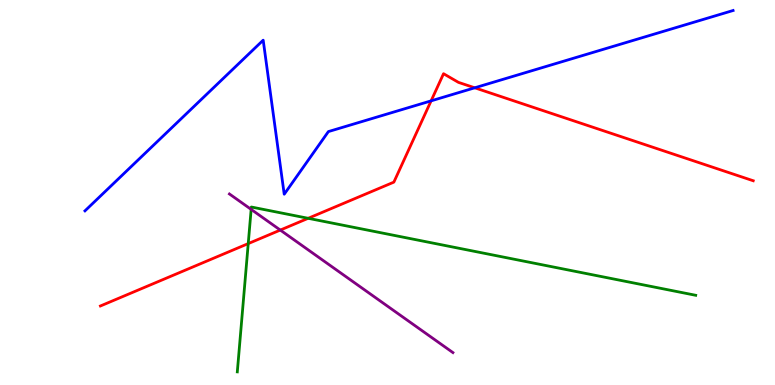[{'lines': ['blue', 'red'], 'intersections': [{'x': 5.56, 'y': 7.38}, {'x': 6.13, 'y': 7.72}]}, {'lines': ['green', 'red'], 'intersections': [{'x': 3.2, 'y': 3.67}, {'x': 3.98, 'y': 4.33}]}, {'lines': ['purple', 'red'], 'intersections': [{'x': 3.62, 'y': 4.02}]}, {'lines': ['blue', 'green'], 'intersections': []}, {'lines': ['blue', 'purple'], 'intersections': []}, {'lines': ['green', 'purple'], 'intersections': [{'x': 3.24, 'y': 4.56}]}]